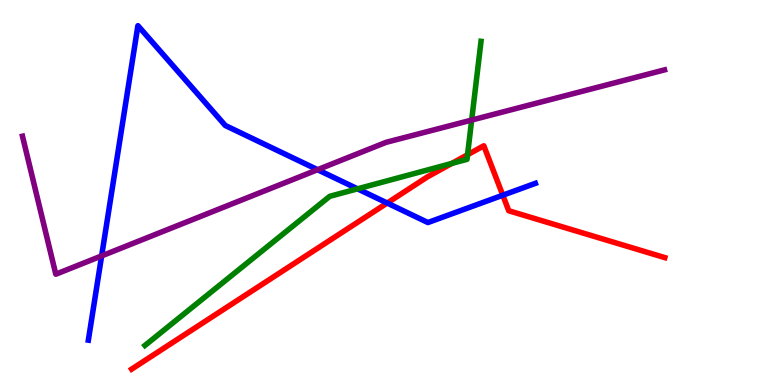[{'lines': ['blue', 'red'], 'intersections': [{'x': 5.0, 'y': 4.73}, {'x': 6.49, 'y': 4.93}]}, {'lines': ['green', 'red'], 'intersections': [{'x': 5.83, 'y': 5.76}, {'x': 6.03, 'y': 5.98}]}, {'lines': ['purple', 'red'], 'intersections': []}, {'lines': ['blue', 'green'], 'intersections': [{'x': 4.61, 'y': 5.1}]}, {'lines': ['blue', 'purple'], 'intersections': [{'x': 1.31, 'y': 3.35}, {'x': 4.1, 'y': 5.59}]}, {'lines': ['green', 'purple'], 'intersections': [{'x': 6.09, 'y': 6.88}]}]